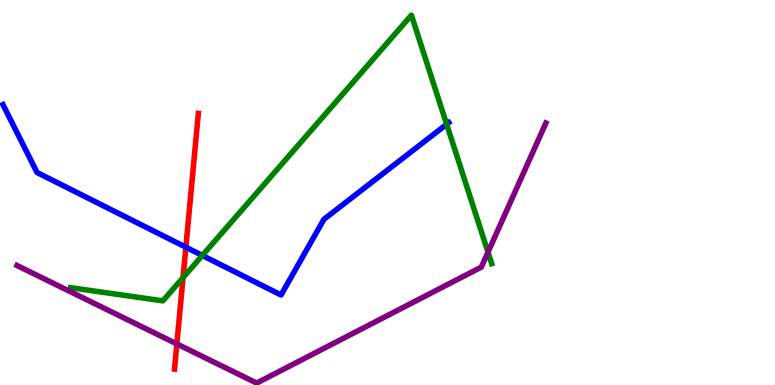[{'lines': ['blue', 'red'], 'intersections': [{'x': 2.4, 'y': 3.58}]}, {'lines': ['green', 'red'], 'intersections': [{'x': 2.36, 'y': 2.79}]}, {'lines': ['purple', 'red'], 'intersections': [{'x': 2.28, 'y': 1.07}]}, {'lines': ['blue', 'green'], 'intersections': [{'x': 2.61, 'y': 3.36}, {'x': 5.76, 'y': 6.77}]}, {'lines': ['blue', 'purple'], 'intersections': []}, {'lines': ['green', 'purple'], 'intersections': [{'x': 6.3, 'y': 3.45}]}]